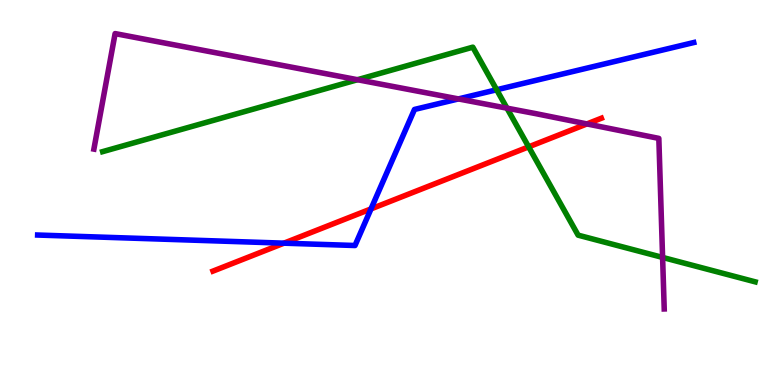[{'lines': ['blue', 'red'], 'intersections': [{'x': 3.66, 'y': 3.68}, {'x': 4.79, 'y': 4.57}]}, {'lines': ['green', 'red'], 'intersections': [{'x': 6.82, 'y': 6.19}]}, {'lines': ['purple', 'red'], 'intersections': [{'x': 7.57, 'y': 6.78}]}, {'lines': ['blue', 'green'], 'intersections': [{'x': 6.41, 'y': 7.67}]}, {'lines': ['blue', 'purple'], 'intersections': [{'x': 5.92, 'y': 7.43}]}, {'lines': ['green', 'purple'], 'intersections': [{'x': 4.61, 'y': 7.93}, {'x': 6.54, 'y': 7.19}, {'x': 8.55, 'y': 3.31}]}]